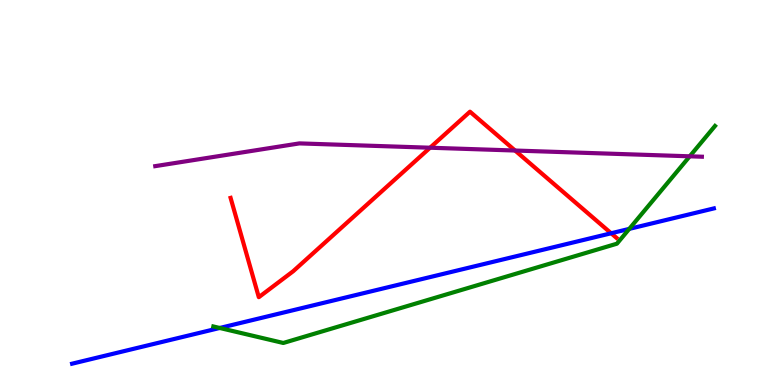[{'lines': ['blue', 'red'], 'intersections': [{'x': 7.89, 'y': 3.94}]}, {'lines': ['green', 'red'], 'intersections': []}, {'lines': ['purple', 'red'], 'intersections': [{'x': 5.55, 'y': 6.16}, {'x': 6.65, 'y': 6.09}]}, {'lines': ['blue', 'green'], 'intersections': [{'x': 2.84, 'y': 1.48}, {'x': 8.12, 'y': 4.05}]}, {'lines': ['blue', 'purple'], 'intersections': []}, {'lines': ['green', 'purple'], 'intersections': [{'x': 8.9, 'y': 5.94}]}]